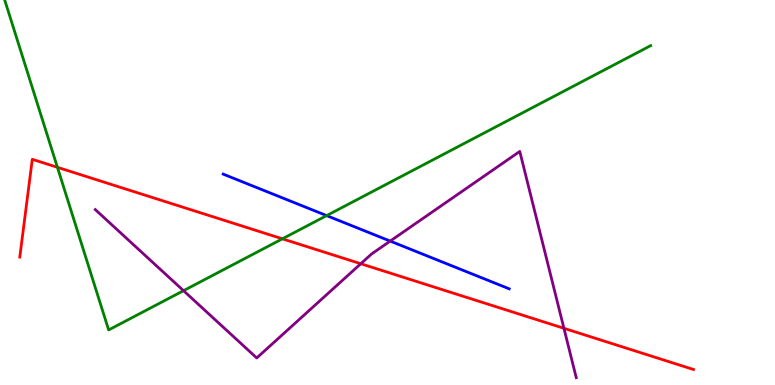[{'lines': ['blue', 'red'], 'intersections': []}, {'lines': ['green', 'red'], 'intersections': [{'x': 0.741, 'y': 5.65}, {'x': 3.64, 'y': 3.8}]}, {'lines': ['purple', 'red'], 'intersections': [{'x': 4.66, 'y': 3.15}, {'x': 7.28, 'y': 1.47}]}, {'lines': ['blue', 'green'], 'intersections': [{'x': 4.21, 'y': 4.4}]}, {'lines': ['blue', 'purple'], 'intersections': [{'x': 5.03, 'y': 3.74}]}, {'lines': ['green', 'purple'], 'intersections': [{'x': 2.37, 'y': 2.45}]}]